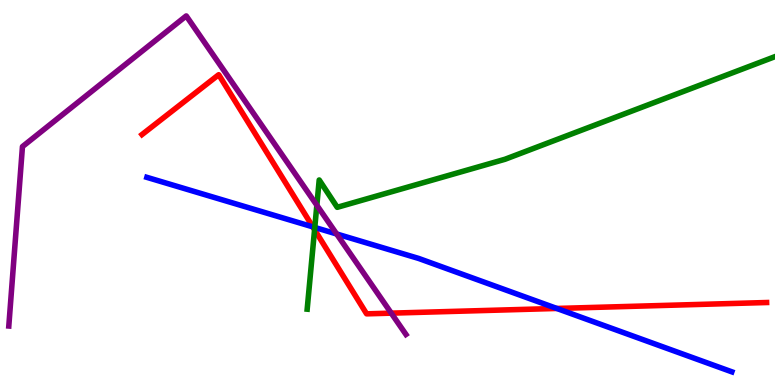[{'lines': ['blue', 'red'], 'intersections': [{'x': 4.04, 'y': 4.11}, {'x': 7.18, 'y': 1.99}]}, {'lines': ['green', 'red'], 'intersections': [{'x': 4.06, 'y': 4.03}]}, {'lines': ['purple', 'red'], 'intersections': [{'x': 5.05, 'y': 1.87}]}, {'lines': ['blue', 'green'], 'intersections': [{'x': 4.06, 'y': 4.09}]}, {'lines': ['blue', 'purple'], 'intersections': [{'x': 4.34, 'y': 3.92}]}, {'lines': ['green', 'purple'], 'intersections': [{'x': 4.09, 'y': 4.67}]}]